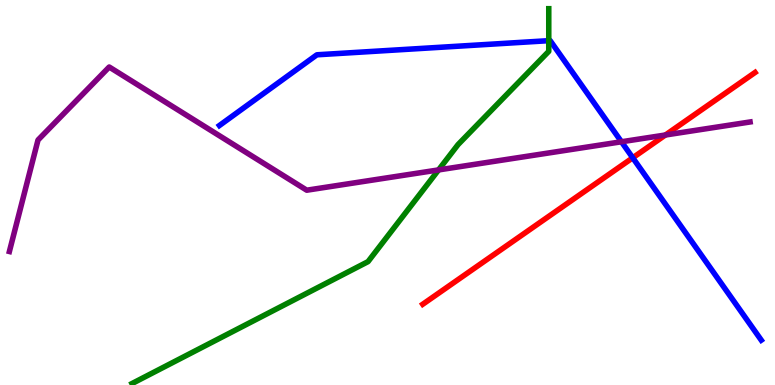[{'lines': ['blue', 'red'], 'intersections': [{'x': 8.16, 'y': 5.9}]}, {'lines': ['green', 'red'], 'intersections': []}, {'lines': ['purple', 'red'], 'intersections': [{'x': 8.59, 'y': 6.49}]}, {'lines': ['blue', 'green'], 'intersections': [{'x': 7.08, 'y': 8.94}]}, {'lines': ['blue', 'purple'], 'intersections': [{'x': 8.02, 'y': 6.32}]}, {'lines': ['green', 'purple'], 'intersections': [{'x': 5.66, 'y': 5.59}]}]